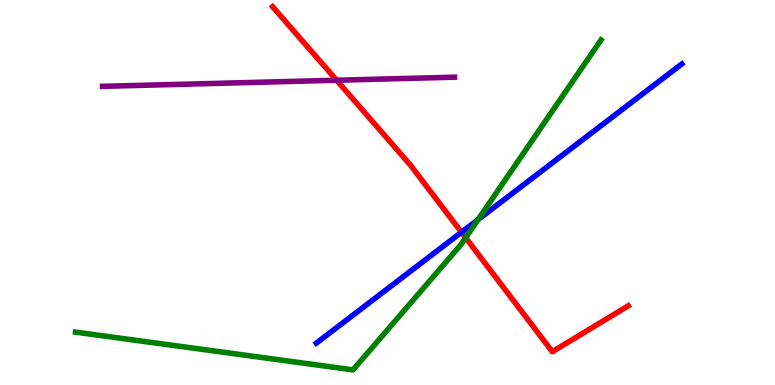[{'lines': ['blue', 'red'], 'intersections': [{'x': 5.95, 'y': 3.97}]}, {'lines': ['green', 'red'], 'intersections': [{'x': 6.01, 'y': 3.83}]}, {'lines': ['purple', 'red'], 'intersections': [{'x': 4.34, 'y': 7.92}]}, {'lines': ['blue', 'green'], 'intersections': [{'x': 6.17, 'y': 4.3}]}, {'lines': ['blue', 'purple'], 'intersections': []}, {'lines': ['green', 'purple'], 'intersections': []}]